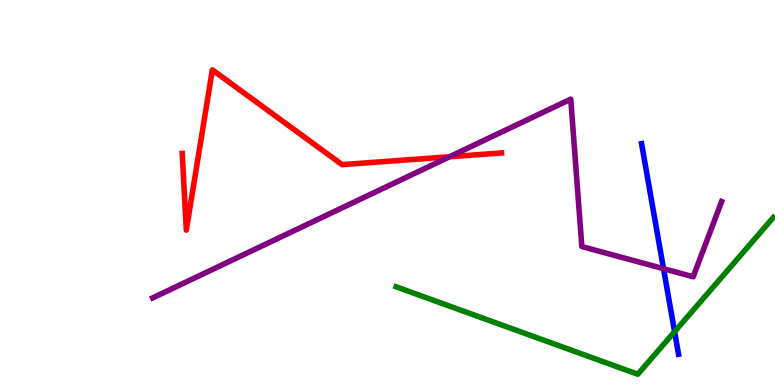[{'lines': ['blue', 'red'], 'intersections': []}, {'lines': ['green', 'red'], 'intersections': []}, {'lines': ['purple', 'red'], 'intersections': [{'x': 5.8, 'y': 5.93}]}, {'lines': ['blue', 'green'], 'intersections': [{'x': 8.7, 'y': 1.38}]}, {'lines': ['blue', 'purple'], 'intersections': [{'x': 8.56, 'y': 3.02}]}, {'lines': ['green', 'purple'], 'intersections': []}]